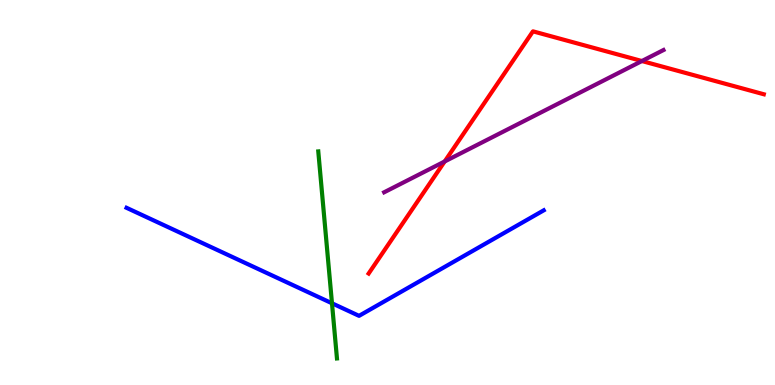[{'lines': ['blue', 'red'], 'intersections': []}, {'lines': ['green', 'red'], 'intersections': []}, {'lines': ['purple', 'red'], 'intersections': [{'x': 5.74, 'y': 5.81}, {'x': 8.28, 'y': 8.41}]}, {'lines': ['blue', 'green'], 'intersections': [{'x': 4.28, 'y': 2.12}]}, {'lines': ['blue', 'purple'], 'intersections': []}, {'lines': ['green', 'purple'], 'intersections': []}]